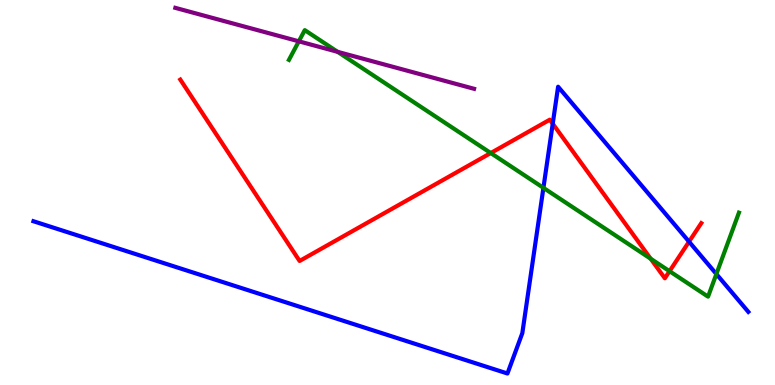[{'lines': ['blue', 'red'], 'intersections': [{'x': 7.13, 'y': 6.79}, {'x': 8.89, 'y': 3.72}]}, {'lines': ['green', 'red'], 'intersections': [{'x': 6.33, 'y': 6.02}, {'x': 8.4, 'y': 3.28}, {'x': 8.64, 'y': 2.96}]}, {'lines': ['purple', 'red'], 'intersections': []}, {'lines': ['blue', 'green'], 'intersections': [{'x': 7.01, 'y': 5.12}, {'x': 9.24, 'y': 2.88}]}, {'lines': ['blue', 'purple'], 'intersections': []}, {'lines': ['green', 'purple'], 'intersections': [{'x': 3.86, 'y': 8.93}, {'x': 4.36, 'y': 8.65}]}]